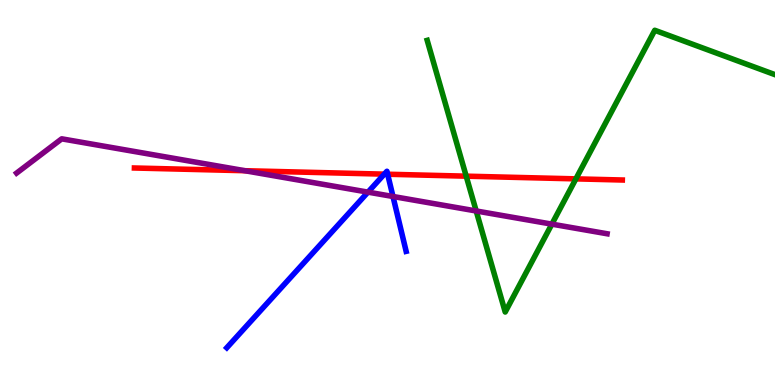[{'lines': ['blue', 'red'], 'intersections': [{'x': 4.96, 'y': 5.48}, {'x': 5.0, 'y': 5.47}]}, {'lines': ['green', 'red'], 'intersections': [{'x': 6.02, 'y': 5.42}, {'x': 7.43, 'y': 5.35}]}, {'lines': ['purple', 'red'], 'intersections': [{'x': 3.16, 'y': 5.57}]}, {'lines': ['blue', 'green'], 'intersections': []}, {'lines': ['blue', 'purple'], 'intersections': [{'x': 4.75, 'y': 5.01}, {'x': 5.07, 'y': 4.9}]}, {'lines': ['green', 'purple'], 'intersections': [{'x': 6.14, 'y': 4.52}, {'x': 7.12, 'y': 4.18}]}]